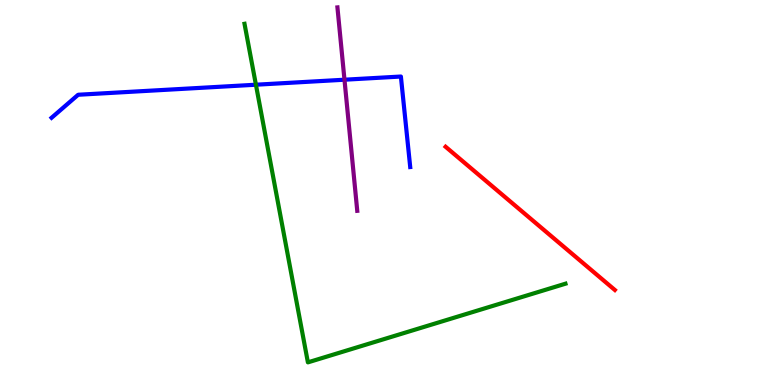[{'lines': ['blue', 'red'], 'intersections': []}, {'lines': ['green', 'red'], 'intersections': []}, {'lines': ['purple', 'red'], 'intersections': []}, {'lines': ['blue', 'green'], 'intersections': [{'x': 3.3, 'y': 7.8}]}, {'lines': ['blue', 'purple'], 'intersections': [{'x': 4.44, 'y': 7.93}]}, {'lines': ['green', 'purple'], 'intersections': []}]